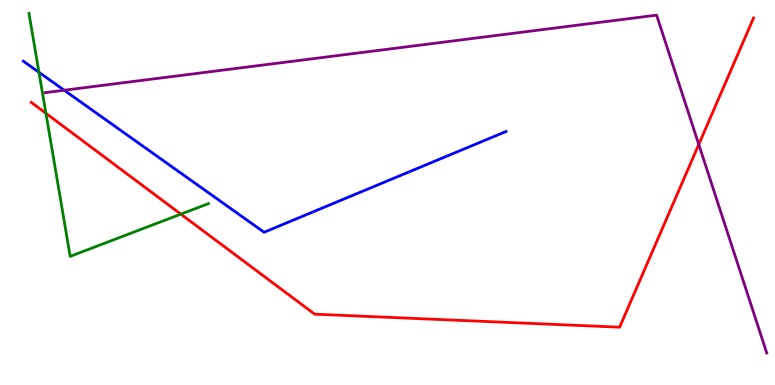[{'lines': ['blue', 'red'], 'intersections': []}, {'lines': ['green', 'red'], 'intersections': [{'x': 0.592, 'y': 7.06}, {'x': 2.33, 'y': 4.44}]}, {'lines': ['purple', 'red'], 'intersections': [{'x': 9.02, 'y': 6.25}]}, {'lines': ['blue', 'green'], 'intersections': [{'x': 0.503, 'y': 8.12}]}, {'lines': ['blue', 'purple'], 'intersections': [{'x': 0.829, 'y': 7.66}]}, {'lines': ['green', 'purple'], 'intersections': []}]